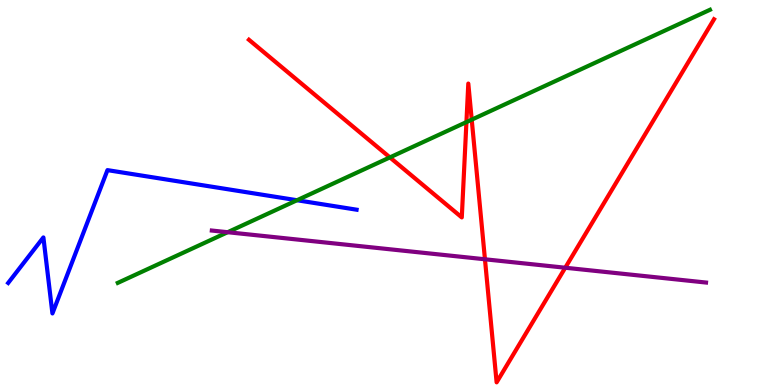[{'lines': ['blue', 'red'], 'intersections': []}, {'lines': ['green', 'red'], 'intersections': [{'x': 5.03, 'y': 5.91}, {'x': 6.02, 'y': 6.83}, {'x': 6.09, 'y': 6.89}]}, {'lines': ['purple', 'red'], 'intersections': [{'x': 6.26, 'y': 3.27}, {'x': 7.29, 'y': 3.05}]}, {'lines': ['blue', 'green'], 'intersections': [{'x': 3.83, 'y': 4.8}]}, {'lines': ['blue', 'purple'], 'intersections': []}, {'lines': ['green', 'purple'], 'intersections': [{'x': 2.94, 'y': 3.97}]}]